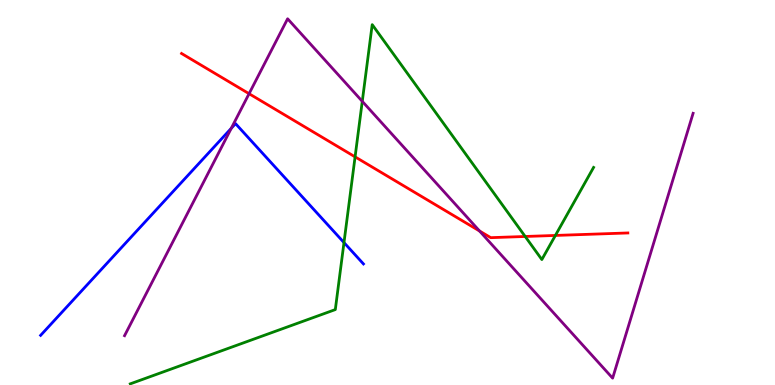[{'lines': ['blue', 'red'], 'intersections': []}, {'lines': ['green', 'red'], 'intersections': [{'x': 4.58, 'y': 5.93}, {'x': 6.78, 'y': 3.86}, {'x': 7.17, 'y': 3.88}]}, {'lines': ['purple', 'red'], 'intersections': [{'x': 3.21, 'y': 7.57}, {'x': 6.19, 'y': 4.0}]}, {'lines': ['blue', 'green'], 'intersections': [{'x': 4.44, 'y': 3.7}]}, {'lines': ['blue', 'purple'], 'intersections': [{'x': 2.98, 'y': 6.67}]}, {'lines': ['green', 'purple'], 'intersections': [{'x': 4.67, 'y': 7.37}]}]